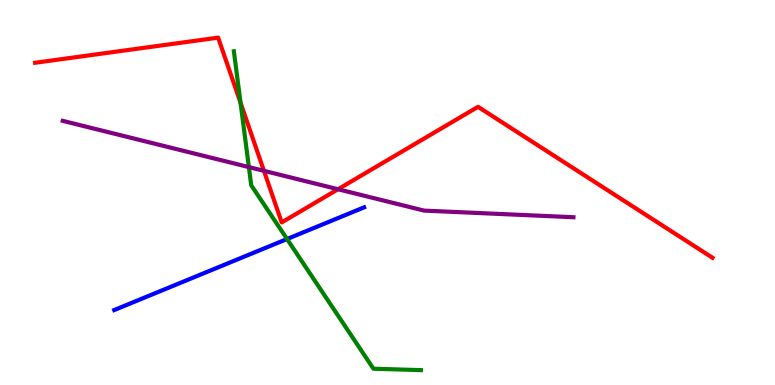[{'lines': ['blue', 'red'], 'intersections': []}, {'lines': ['green', 'red'], 'intersections': [{'x': 3.1, 'y': 7.33}]}, {'lines': ['purple', 'red'], 'intersections': [{'x': 3.41, 'y': 5.56}, {'x': 4.36, 'y': 5.08}]}, {'lines': ['blue', 'green'], 'intersections': [{'x': 3.7, 'y': 3.79}]}, {'lines': ['blue', 'purple'], 'intersections': []}, {'lines': ['green', 'purple'], 'intersections': [{'x': 3.21, 'y': 5.66}]}]